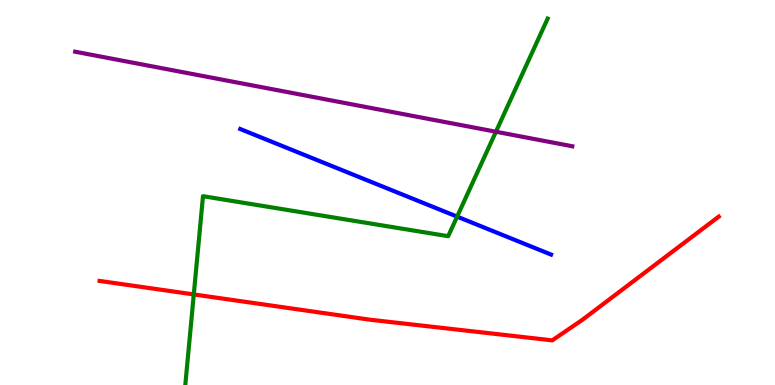[{'lines': ['blue', 'red'], 'intersections': []}, {'lines': ['green', 'red'], 'intersections': [{'x': 2.5, 'y': 2.35}]}, {'lines': ['purple', 'red'], 'intersections': []}, {'lines': ['blue', 'green'], 'intersections': [{'x': 5.9, 'y': 4.37}]}, {'lines': ['blue', 'purple'], 'intersections': []}, {'lines': ['green', 'purple'], 'intersections': [{'x': 6.4, 'y': 6.58}]}]